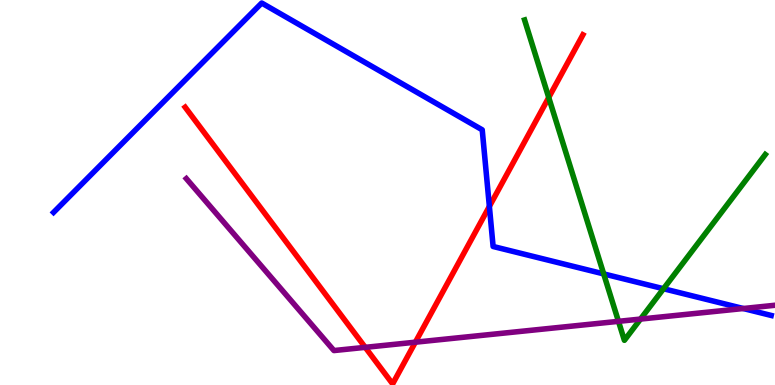[{'lines': ['blue', 'red'], 'intersections': [{'x': 6.31, 'y': 4.64}]}, {'lines': ['green', 'red'], 'intersections': [{'x': 7.08, 'y': 7.47}]}, {'lines': ['purple', 'red'], 'intersections': [{'x': 4.71, 'y': 0.978}, {'x': 5.36, 'y': 1.11}]}, {'lines': ['blue', 'green'], 'intersections': [{'x': 7.79, 'y': 2.89}, {'x': 8.56, 'y': 2.5}]}, {'lines': ['blue', 'purple'], 'intersections': [{'x': 9.59, 'y': 1.99}]}, {'lines': ['green', 'purple'], 'intersections': [{'x': 7.98, 'y': 1.65}, {'x': 8.26, 'y': 1.71}]}]